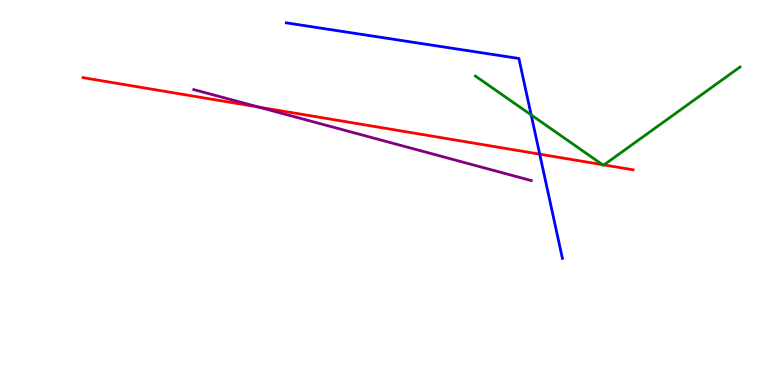[{'lines': ['blue', 'red'], 'intersections': [{'x': 6.96, 'y': 6.0}]}, {'lines': ['green', 'red'], 'intersections': [{'x': 7.77, 'y': 5.72}, {'x': 7.79, 'y': 5.72}]}, {'lines': ['purple', 'red'], 'intersections': [{'x': 3.34, 'y': 7.22}]}, {'lines': ['blue', 'green'], 'intersections': [{'x': 6.85, 'y': 7.01}]}, {'lines': ['blue', 'purple'], 'intersections': []}, {'lines': ['green', 'purple'], 'intersections': []}]